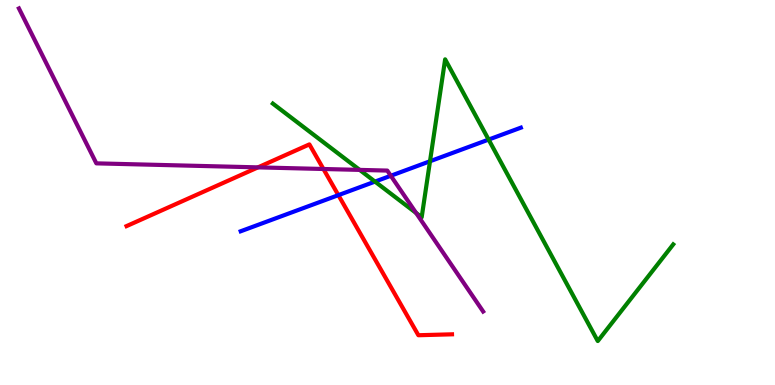[{'lines': ['blue', 'red'], 'intersections': [{'x': 4.37, 'y': 4.93}]}, {'lines': ['green', 'red'], 'intersections': []}, {'lines': ['purple', 'red'], 'intersections': [{'x': 3.33, 'y': 5.65}, {'x': 4.17, 'y': 5.61}]}, {'lines': ['blue', 'green'], 'intersections': [{'x': 4.84, 'y': 5.28}, {'x': 5.55, 'y': 5.81}, {'x': 6.3, 'y': 6.37}]}, {'lines': ['blue', 'purple'], 'intersections': [{'x': 5.04, 'y': 5.43}]}, {'lines': ['green', 'purple'], 'intersections': [{'x': 4.64, 'y': 5.59}, {'x': 5.37, 'y': 4.47}]}]